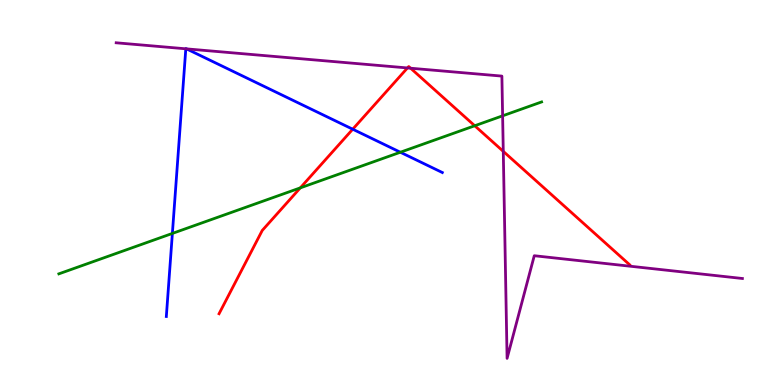[{'lines': ['blue', 'red'], 'intersections': [{'x': 4.55, 'y': 6.64}]}, {'lines': ['green', 'red'], 'intersections': [{'x': 3.87, 'y': 5.12}, {'x': 6.13, 'y': 6.73}]}, {'lines': ['purple', 'red'], 'intersections': [{'x': 5.26, 'y': 8.24}, {'x': 5.3, 'y': 8.23}, {'x': 6.49, 'y': 6.07}]}, {'lines': ['blue', 'green'], 'intersections': [{'x': 2.22, 'y': 3.94}, {'x': 5.17, 'y': 6.05}]}, {'lines': ['blue', 'purple'], 'intersections': [{'x': 2.4, 'y': 8.73}, {'x': 2.41, 'y': 8.73}]}, {'lines': ['green', 'purple'], 'intersections': [{'x': 6.49, 'y': 6.99}]}]